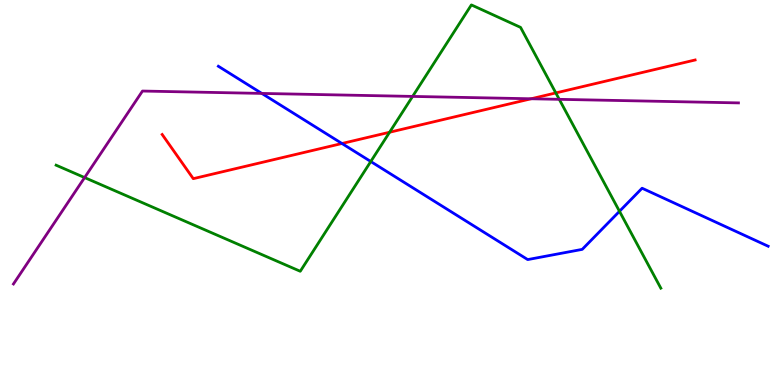[{'lines': ['blue', 'red'], 'intersections': [{'x': 4.41, 'y': 6.27}]}, {'lines': ['green', 'red'], 'intersections': [{'x': 5.03, 'y': 6.57}, {'x': 7.17, 'y': 7.59}]}, {'lines': ['purple', 'red'], 'intersections': [{'x': 6.85, 'y': 7.43}]}, {'lines': ['blue', 'green'], 'intersections': [{'x': 4.78, 'y': 5.8}, {'x': 7.99, 'y': 4.51}]}, {'lines': ['blue', 'purple'], 'intersections': [{'x': 3.38, 'y': 7.57}]}, {'lines': ['green', 'purple'], 'intersections': [{'x': 1.09, 'y': 5.39}, {'x': 5.32, 'y': 7.5}, {'x': 7.22, 'y': 7.42}]}]